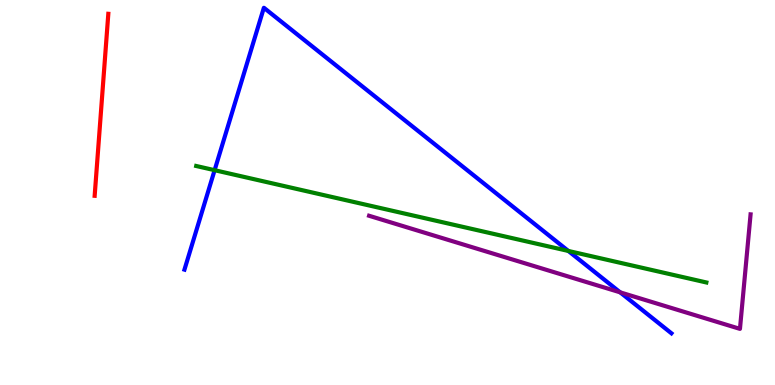[{'lines': ['blue', 'red'], 'intersections': []}, {'lines': ['green', 'red'], 'intersections': []}, {'lines': ['purple', 'red'], 'intersections': []}, {'lines': ['blue', 'green'], 'intersections': [{'x': 2.77, 'y': 5.58}, {'x': 7.33, 'y': 3.48}]}, {'lines': ['blue', 'purple'], 'intersections': [{'x': 8.0, 'y': 2.41}]}, {'lines': ['green', 'purple'], 'intersections': []}]